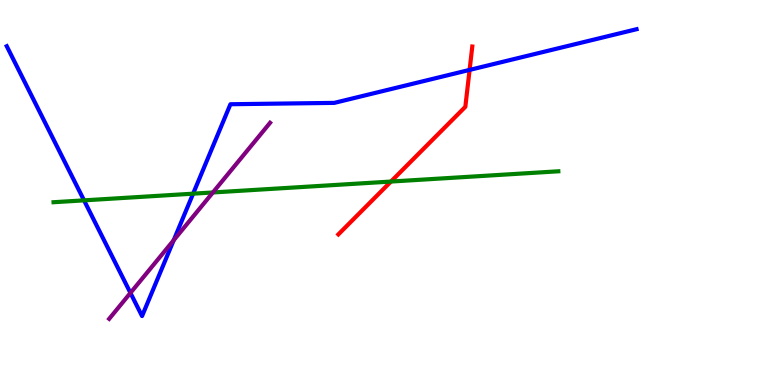[{'lines': ['blue', 'red'], 'intersections': [{'x': 6.06, 'y': 8.18}]}, {'lines': ['green', 'red'], 'intersections': [{'x': 5.04, 'y': 5.28}]}, {'lines': ['purple', 'red'], 'intersections': []}, {'lines': ['blue', 'green'], 'intersections': [{'x': 1.08, 'y': 4.8}, {'x': 2.49, 'y': 4.97}]}, {'lines': ['blue', 'purple'], 'intersections': [{'x': 1.68, 'y': 2.39}, {'x': 2.24, 'y': 3.76}]}, {'lines': ['green', 'purple'], 'intersections': [{'x': 2.75, 'y': 5.0}]}]